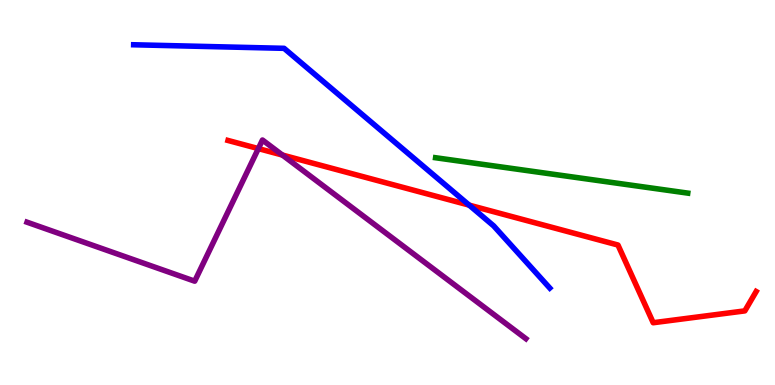[{'lines': ['blue', 'red'], 'intersections': [{'x': 6.05, 'y': 4.67}]}, {'lines': ['green', 'red'], 'intersections': []}, {'lines': ['purple', 'red'], 'intersections': [{'x': 3.33, 'y': 6.14}, {'x': 3.64, 'y': 5.97}]}, {'lines': ['blue', 'green'], 'intersections': []}, {'lines': ['blue', 'purple'], 'intersections': []}, {'lines': ['green', 'purple'], 'intersections': []}]